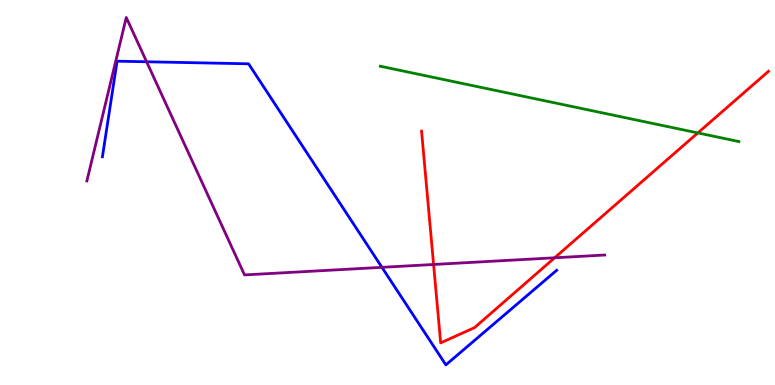[{'lines': ['blue', 'red'], 'intersections': []}, {'lines': ['green', 'red'], 'intersections': [{'x': 9.0, 'y': 6.55}]}, {'lines': ['purple', 'red'], 'intersections': [{'x': 5.59, 'y': 3.13}, {'x': 7.16, 'y': 3.3}]}, {'lines': ['blue', 'green'], 'intersections': []}, {'lines': ['blue', 'purple'], 'intersections': [{'x': 1.89, 'y': 8.4}, {'x': 4.93, 'y': 3.06}]}, {'lines': ['green', 'purple'], 'intersections': []}]